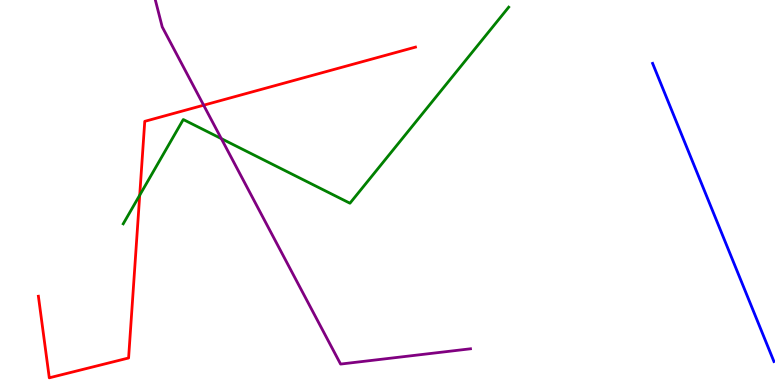[{'lines': ['blue', 'red'], 'intersections': []}, {'lines': ['green', 'red'], 'intersections': [{'x': 1.8, 'y': 4.93}]}, {'lines': ['purple', 'red'], 'intersections': [{'x': 2.63, 'y': 7.27}]}, {'lines': ['blue', 'green'], 'intersections': []}, {'lines': ['blue', 'purple'], 'intersections': []}, {'lines': ['green', 'purple'], 'intersections': [{'x': 2.86, 'y': 6.4}]}]